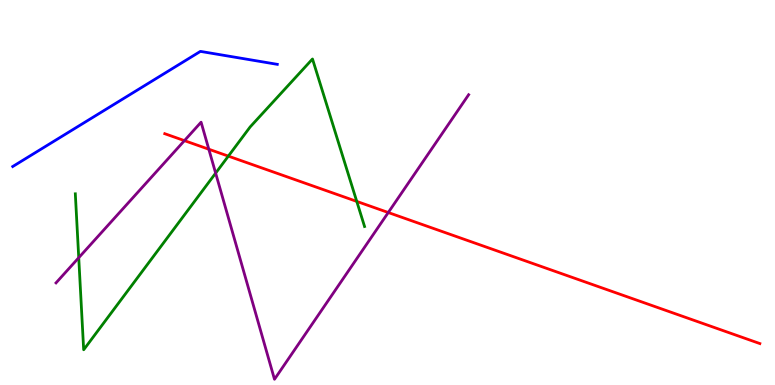[{'lines': ['blue', 'red'], 'intersections': []}, {'lines': ['green', 'red'], 'intersections': [{'x': 2.95, 'y': 5.94}, {'x': 4.6, 'y': 4.77}]}, {'lines': ['purple', 'red'], 'intersections': [{'x': 2.38, 'y': 6.35}, {'x': 2.69, 'y': 6.12}, {'x': 5.01, 'y': 4.48}]}, {'lines': ['blue', 'green'], 'intersections': []}, {'lines': ['blue', 'purple'], 'intersections': []}, {'lines': ['green', 'purple'], 'intersections': [{'x': 1.02, 'y': 3.31}, {'x': 2.78, 'y': 5.5}]}]